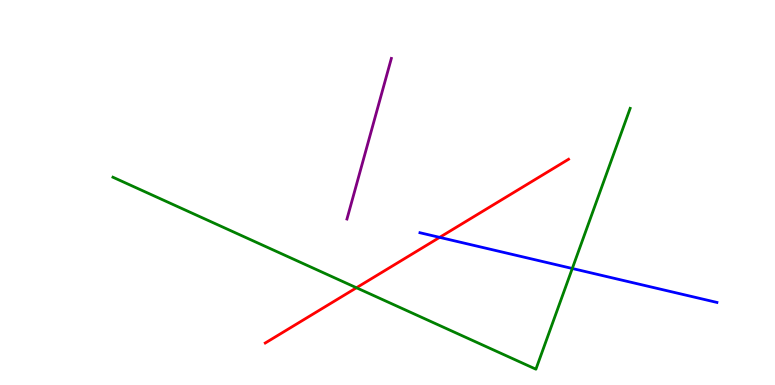[{'lines': ['blue', 'red'], 'intersections': [{'x': 5.67, 'y': 3.83}]}, {'lines': ['green', 'red'], 'intersections': [{'x': 4.6, 'y': 2.53}]}, {'lines': ['purple', 'red'], 'intersections': []}, {'lines': ['blue', 'green'], 'intersections': [{'x': 7.38, 'y': 3.03}]}, {'lines': ['blue', 'purple'], 'intersections': []}, {'lines': ['green', 'purple'], 'intersections': []}]